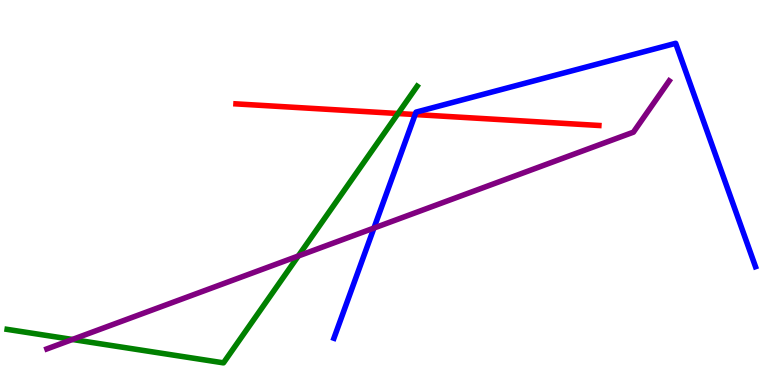[{'lines': ['blue', 'red'], 'intersections': [{'x': 5.36, 'y': 7.03}]}, {'lines': ['green', 'red'], 'intersections': [{'x': 5.14, 'y': 7.05}]}, {'lines': ['purple', 'red'], 'intersections': []}, {'lines': ['blue', 'green'], 'intersections': []}, {'lines': ['blue', 'purple'], 'intersections': [{'x': 4.83, 'y': 4.08}]}, {'lines': ['green', 'purple'], 'intersections': [{'x': 0.934, 'y': 1.18}, {'x': 3.85, 'y': 3.35}]}]